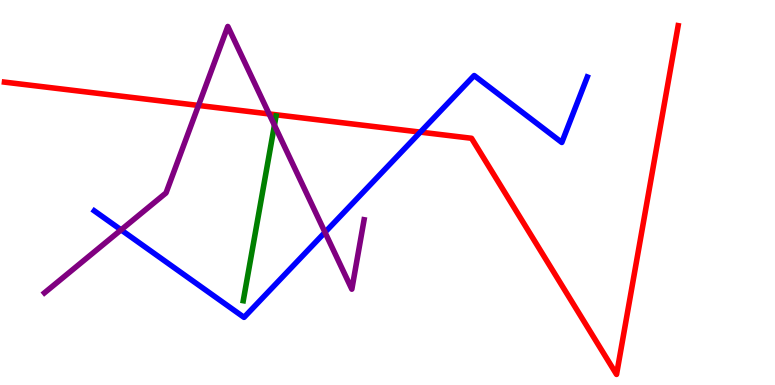[{'lines': ['blue', 'red'], 'intersections': [{'x': 5.42, 'y': 6.57}]}, {'lines': ['green', 'red'], 'intersections': []}, {'lines': ['purple', 'red'], 'intersections': [{'x': 2.56, 'y': 7.26}, {'x': 3.47, 'y': 7.04}]}, {'lines': ['blue', 'green'], 'intersections': []}, {'lines': ['blue', 'purple'], 'intersections': [{'x': 1.56, 'y': 4.03}, {'x': 4.19, 'y': 3.97}]}, {'lines': ['green', 'purple'], 'intersections': [{'x': 3.54, 'y': 6.75}]}]